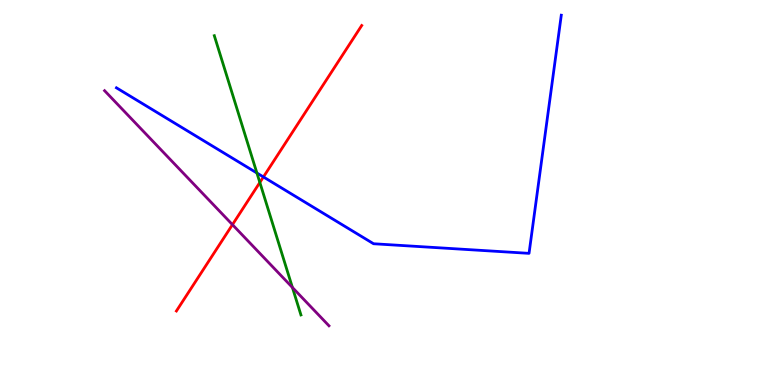[{'lines': ['blue', 'red'], 'intersections': [{'x': 3.4, 'y': 5.4}]}, {'lines': ['green', 'red'], 'intersections': [{'x': 3.35, 'y': 5.26}]}, {'lines': ['purple', 'red'], 'intersections': [{'x': 3.0, 'y': 4.16}]}, {'lines': ['blue', 'green'], 'intersections': [{'x': 3.31, 'y': 5.51}]}, {'lines': ['blue', 'purple'], 'intersections': []}, {'lines': ['green', 'purple'], 'intersections': [{'x': 3.77, 'y': 2.53}]}]